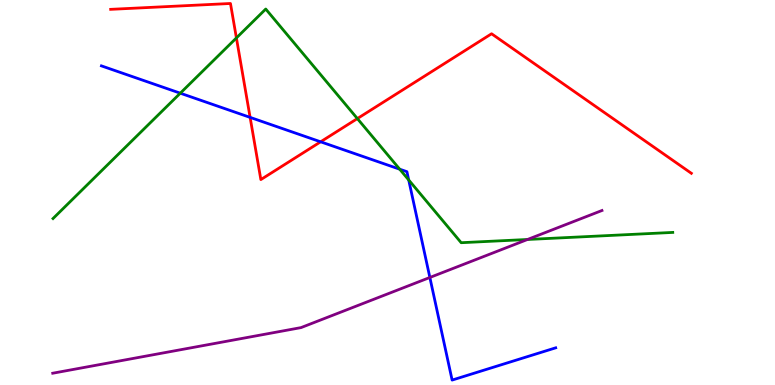[{'lines': ['blue', 'red'], 'intersections': [{'x': 3.23, 'y': 6.95}, {'x': 4.14, 'y': 6.32}]}, {'lines': ['green', 'red'], 'intersections': [{'x': 3.05, 'y': 9.01}, {'x': 4.61, 'y': 6.92}]}, {'lines': ['purple', 'red'], 'intersections': []}, {'lines': ['blue', 'green'], 'intersections': [{'x': 2.33, 'y': 7.58}, {'x': 5.16, 'y': 5.61}, {'x': 5.27, 'y': 5.33}]}, {'lines': ['blue', 'purple'], 'intersections': [{'x': 5.55, 'y': 2.79}]}, {'lines': ['green', 'purple'], 'intersections': [{'x': 6.81, 'y': 3.78}]}]